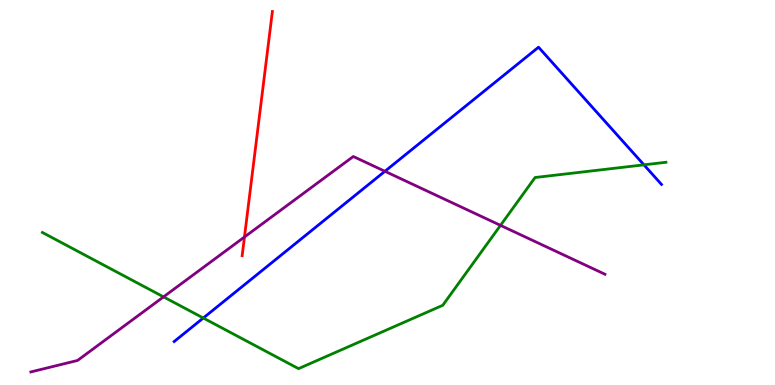[{'lines': ['blue', 'red'], 'intersections': []}, {'lines': ['green', 'red'], 'intersections': []}, {'lines': ['purple', 'red'], 'intersections': [{'x': 3.15, 'y': 3.84}]}, {'lines': ['blue', 'green'], 'intersections': [{'x': 2.62, 'y': 1.74}, {'x': 8.31, 'y': 5.72}]}, {'lines': ['blue', 'purple'], 'intersections': [{'x': 4.97, 'y': 5.55}]}, {'lines': ['green', 'purple'], 'intersections': [{'x': 2.11, 'y': 2.29}, {'x': 6.46, 'y': 4.15}]}]